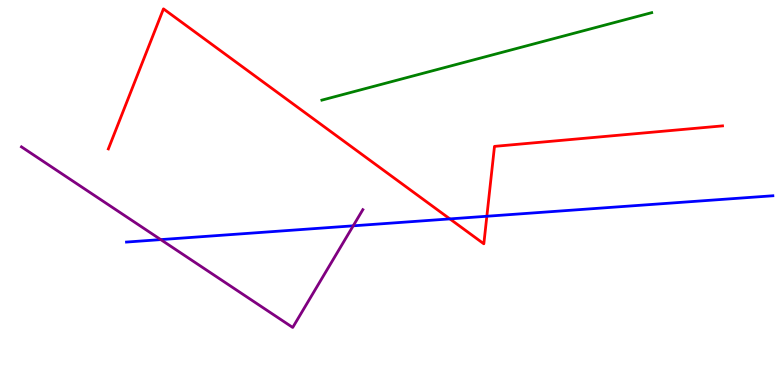[{'lines': ['blue', 'red'], 'intersections': [{'x': 5.8, 'y': 4.31}, {'x': 6.28, 'y': 4.38}]}, {'lines': ['green', 'red'], 'intersections': []}, {'lines': ['purple', 'red'], 'intersections': []}, {'lines': ['blue', 'green'], 'intersections': []}, {'lines': ['blue', 'purple'], 'intersections': [{'x': 2.07, 'y': 3.78}, {'x': 4.56, 'y': 4.13}]}, {'lines': ['green', 'purple'], 'intersections': []}]